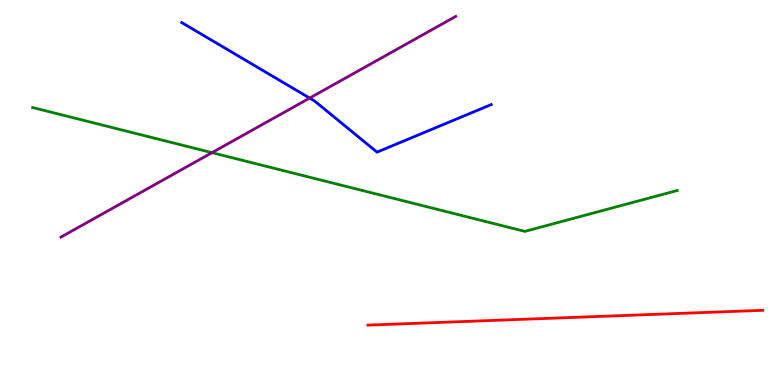[{'lines': ['blue', 'red'], 'intersections': []}, {'lines': ['green', 'red'], 'intersections': []}, {'lines': ['purple', 'red'], 'intersections': []}, {'lines': ['blue', 'green'], 'intersections': []}, {'lines': ['blue', 'purple'], 'intersections': [{'x': 4.0, 'y': 7.45}]}, {'lines': ['green', 'purple'], 'intersections': [{'x': 2.74, 'y': 6.03}]}]